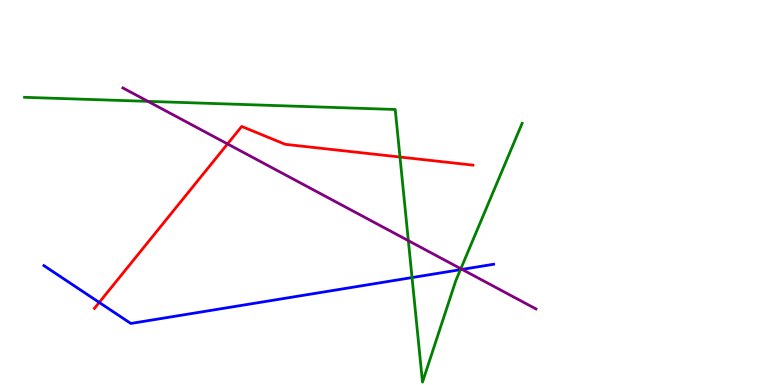[{'lines': ['blue', 'red'], 'intersections': [{'x': 1.28, 'y': 2.14}]}, {'lines': ['green', 'red'], 'intersections': [{'x': 5.16, 'y': 5.92}]}, {'lines': ['purple', 'red'], 'intersections': [{'x': 2.94, 'y': 6.26}]}, {'lines': ['blue', 'green'], 'intersections': [{'x': 5.32, 'y': 2.79}, {'x': 5.94, 'y': 3.0}]}, {'lines': ['blue', 'purple'], 'intersections': [{'x': 5.96, 'y': 3.0}]}, {'lines': ['green', 'purple'], 'intersections': [{'x': 1.91, 'y': 7.37}, {'x': 5.27, 'y': 3.75}, {'x': 5.95, 'y': 3.02}]}]